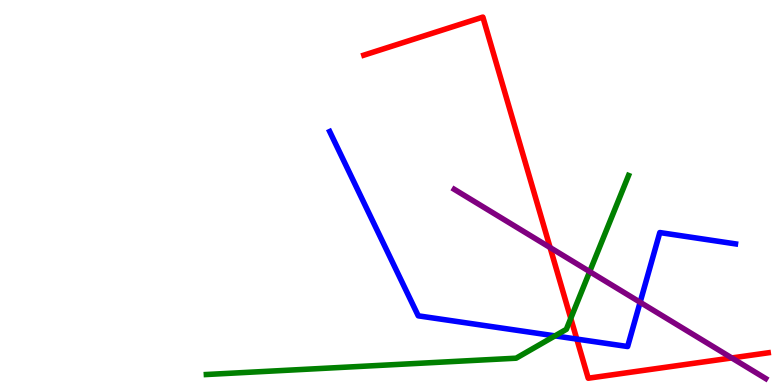[{'lines': ['blue', 'red'], 'intersections': [{'x': 7.44, 'y': 1.19}]}, {'lines': ['green', 'red'], 'intersections': [{'x': 7.36, 'y': 1.73}]}, {'lines': ['purple', 'red'], 'intersections': [{'x': 7.1, 'y': 3.57}, {'x': 9.44, 'y': 0.703}]}, {'lines': ['blue', 'green'], 'intersections': [{'x': 7.16, 'y': 1.28}]}, {'lines': ['blue', 'purple'], 'intersections': [{'x': 8.26, 'y': 2.15}]}, {'lines': ['green', 'purple'], 'intersections': [{'x': 7.61, 'y': 2.95}]}]